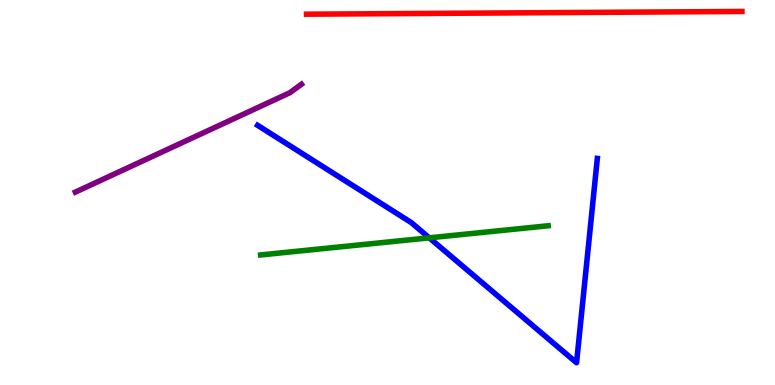[{'lines': ['blue', 'red'], 'intersections': []}, {'lines': ['green', 'red'], 'intersections': []}, {'lines': ['purple', 'red'], 'intersections': []}, {'lines': ['blue', 'green'], 'intersections': [{'x': 5.54, 'y': 3.82}]}, {'lines': ['blue', 'purple'], 'intersections': []}, {'lines': ['green', 'purple'], 'intersections': []}]